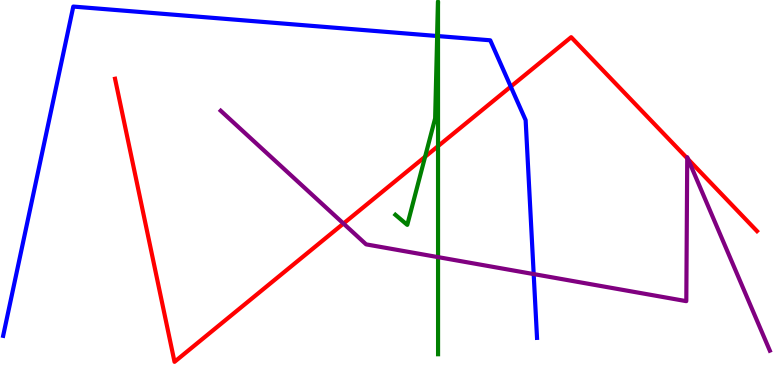[{'lines': ['blue', 'red'], 'intersections': [{'x': 6.59, 'y': 7.75}]}, {'lines': ['green', 'red'], 'intersections': [{'x': 5.49, 'y': 5.93}, {'x': 5.65, 'y': 6.2}]}, {'lines': ['purple', 'red'], 'intersections': [{'x': 4.43, 'y': 4.19}, {'x': 8.87, 'y': 5.89}, {'x': 8.88, 'y': 5.87}]}, {'lines': ['blue', 'green'], 'intersections': [{'x': 5.64, 'y': 9.06}, {'x': 5.65, 'y': 9.06}]}, {'lines': ['blue', 'purple'], 'intersections': [{'x': 6.89, 'y': 2.88}]}, {'lines': ['green', 'purple'], 'intersections': [{'x': 5.65, 'y': 3.32}]}]